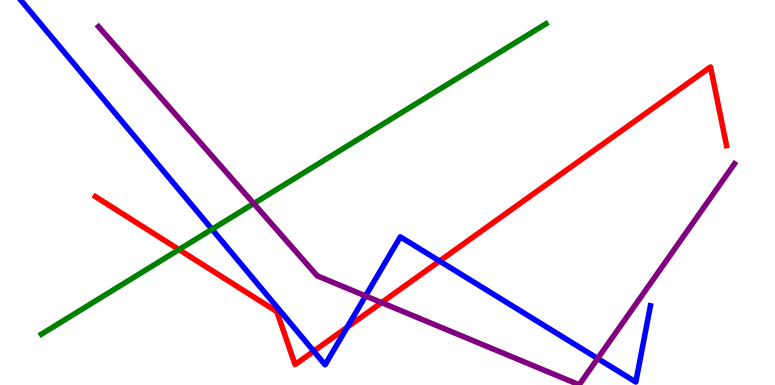[{'lines': ['blue', 'red'], 'intersections': [{'x': 4.05, 'y': 0.879}, {'x': 4.48, 'y': 1.5}, {'x': 5.67, 'y': 3.22}]}, {'lines': ['green', 'red'], 'intersections': [{'x': 2.31, 'y': 3.52}]}, {'lines': ['purple', 'red'], 'intersections': [{'x': 4.92, 'y': 2.14}]}, {'lines': ['blue', 'green'], 'intersections': [{'x': 2.74, 'y': 4.05}]}, {'lines': ['blue', 'purple'], 'intersections': [{'x': 4.72, 'y': 2.31}, {'x': 7.71, 'y': 0.689}]}, {'lines': ['green', 'purple'], 'intersections': [{'x': 3.27, 'y': 4.71}]}]